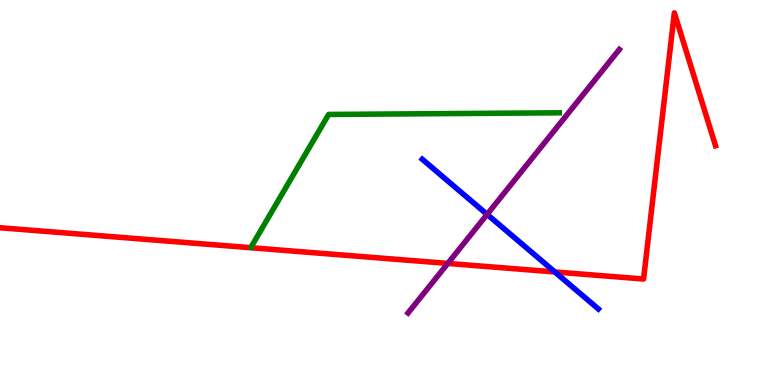[{'lines': ['blue', 'red'], 'intersections': [{'x': 7.16, 'y': 2.94}]}, {'lines': ['green', 'red'], 'intersections': []}, {'lines': ['purple', 'red'], 'intersections': [{'x': 5.78, 'y': 3.16}]}, {'lines': ['blue', 'green'], 'intersections': []}, {'lines': ['blue', 'purple'], 'intersections': [{'x': 6.29, 'y': 4.43}]}, {'lines': ['green', 'purple'], 'intersections': []}]